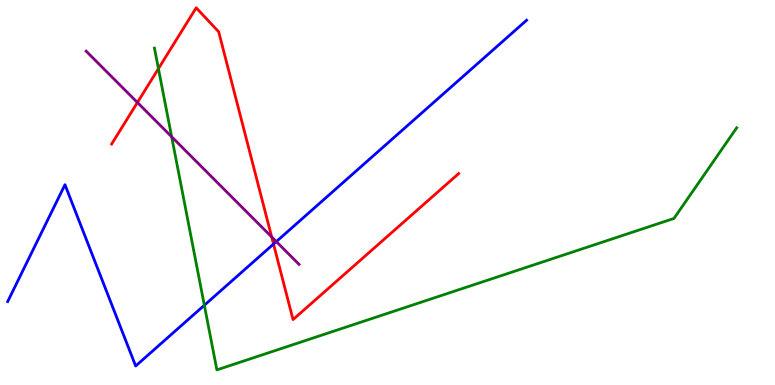[{'lines': ['blue', 'red'], 'intersections': [{'x': 3.53, 'y': 3.66}]}, {'lines': ['green', 'red'], 'intersections': [{'x': 2.04, 'y': 8.22}]}, {'lines': ['purple', 'red'], 'intersections': [{'x': 1.77, 'y': 7.34}, {'x': 3.51, 'y': 3.85}]}, {'lines': ['blue', 'green'], 'intersections': [{'x': 2.64, 'y': 2.07}]}, {'lines': ['blue', 'purple'], 'intersections': [{'x': 3.57, 'y': 3.72}]}, {'lines': ['green', 'purple'], 'intersections': [{'x': 2.21, 'y': 6.45}]}]